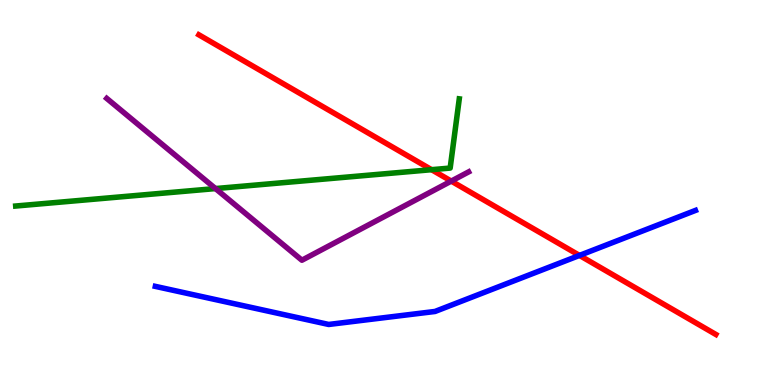[{'lines': ['blue', 'red'], 'intersections': [{'x': 7.48, 'y': 3.37}]}, {'lines': ['green', 'red'], 'intersections': [{'x': 5.57, 'y': 5.59}]}, {'lines': ['purple', 'red'], 'intersections': [{'x': 5.82, 'y': 5.3}]}, {'lines': ['blue', 'green'], 'intersections': []}, {'lines': ['blue', 'purple'], 'intersections': []}, {'lines': ['green', 'purple'], 'intersections': [{'x': 2.78, 'y': 5.1}]}]